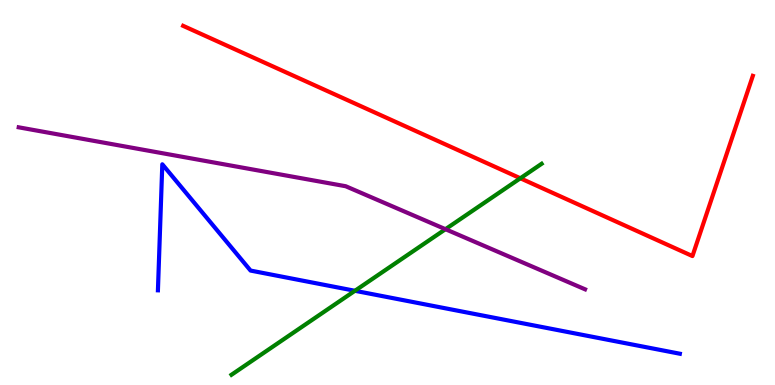[{'lines': ['blue', 'red'], 'intersections': []}, {'lines': ['green', 'red'], 'intersections': [{'x': 6.71, 'y': 5.37}]}, {'lines': ['purple', 'red'], 'intersections': []}, {'lines': ['blue', 'green'], 'intersections': [{'x': 4.58, 'y': 2.45}]}, {'lines': ['blue', 'purple'], 'intersections': []}, {'lines': ['green', 'purple'], 'intersections': [{'x': 5.75, 'y': 4.05}]}]